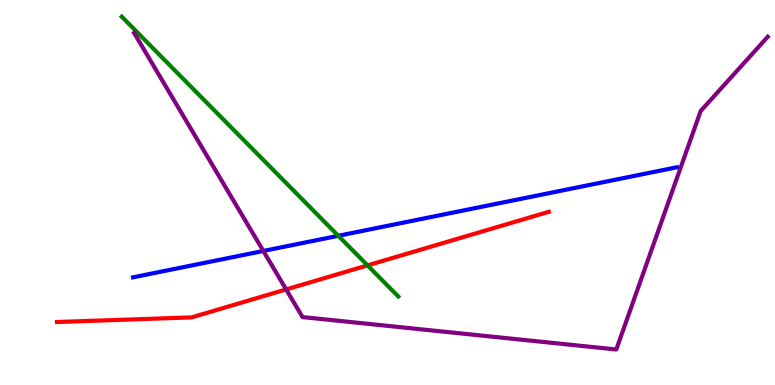[{'lines': ['blue', 'red'], 'intersections': []}, {'lines': ['green', 'red'], 'intersections': [{'x': 4.74, 'y': 3.11}]}, {'lines': ['purple', 'red'], 'intersections': [{'x': 3.69, 'y': 2.48}]}, {'lines': ['blue', 'green'], 'intersections': [{'x': 4.37, 'y': 3.88}]}, {'lines': ['blue', 'purple'], 'intersections': [{'x': 3.4, 'y': 3.48}]}, {'lines': ['green', 'purple'], 'intersections': []}]